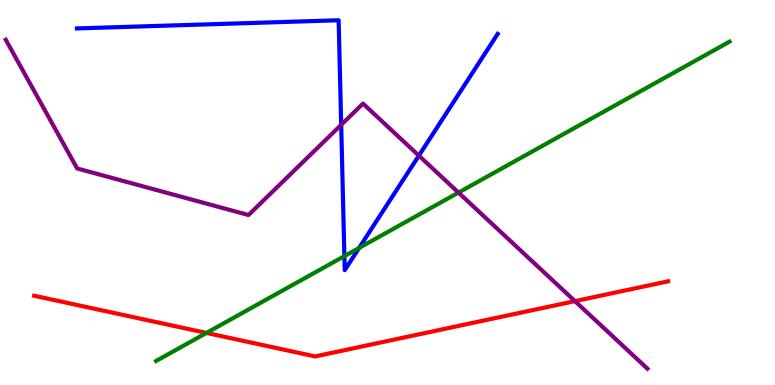[{'lines': ['blue', 'red'], 'intersections': []}, {'lines': ['green', 'red'], 'intersections': [{'x': 2.66, 'y': 1.35}]}, {'lines': ['purple', 'red'], 'intersections': [{'x': 7.42, 'y': 2.18}]}, {'lines': ['blue', 'green'], 'intersections': [{'x': 4.44, 'y': 3.35}, {'x': 4.63, 'y': 3.56}]}, {'lines': ['blue', 'purple'], 'intersections': [{'x': 4.4, 'y': 6.76}, {'x': 5.4, 'y': 5.96}]}, {'lines': ['green', 'purple'], 'intersections': [{'x': 5.92, 'y': 5.0}]}]